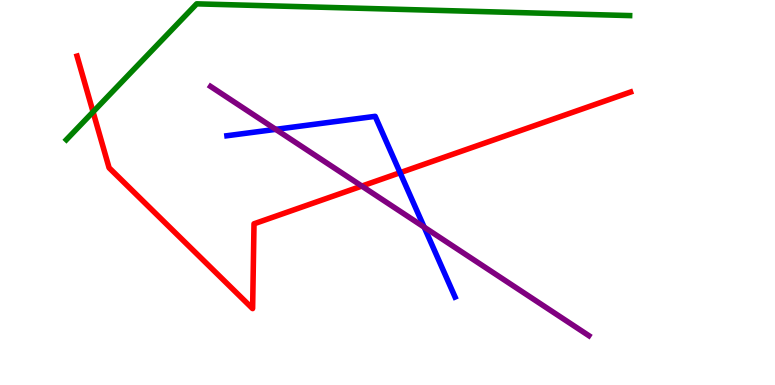[{'lines': ['blue', 'red'], 'intersections': [{'x': 5.16, 'y': 5.51}]}, {'lines': ['green', 'red'], 'intersections': [{'x': 1.2, 'y': 7.09}]}, {'lines': ['purple', 'red'], 'intersections': [{'x': 4.67, 'y': 5.17}]}, {'lines': ['blue', 'green'], 'intersections': []}, {'lines': ['blue', 'purple'], 'intersections': [{'x': 3.56, 'y': 6.64}, {'x': 5.47, 'y': 4.1}]}, {'lines': ['green', 'purple'], 'intersections': []}]